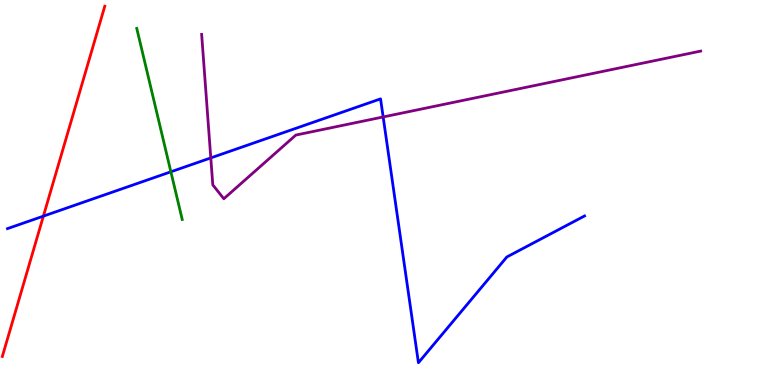[{'lines': ['blue', 'red'], 'intersections': [{'x': 0.56, 'y': 4.39}]}, {'lines': ['green', 'red'], 'intersections': []}, {'lines': ['purple', 'red'], 'intersections': []}, {'lines': ['blue', 'green'], 'intersections': [{'x': 2.2, 'y': 5.54}]}, {'lines': ['blue', 'purple'], 'intersections': [{'x': 2.72, 'y': 5.9}, {'x': 4.94, 'y': 6.96}]}, {'lines': ['green', 'purple'], 'intersections': []}]